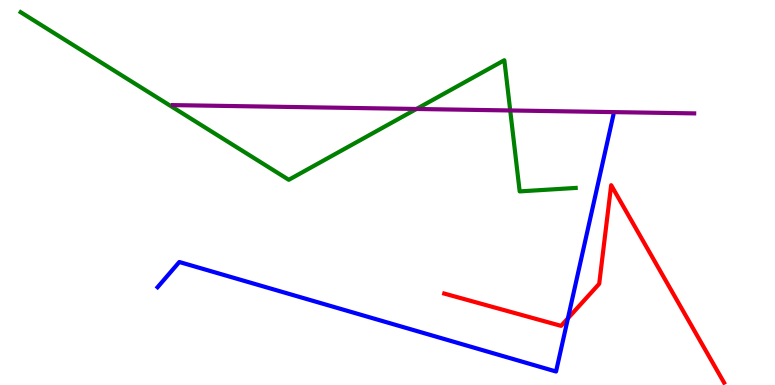[{'lines': ['blue', 'red'], 'intersections': [{'x': 7.33, 'y': 1.73}]}, {'lines': ['green', 'red'], 'intersections': []}, {'lines': ['purple', 'red'], 'intersections': []}, {'lines': ['blue', 'green'], 'intersections': []}, {'lines': ['blue', 'purple'], 'intersections': []}, {'lines': ['green', 'purple'], 'intersections': [{'x': 5.37, 'y': 7.17}, {'x': 6.58, 'y': 7.13}]}]